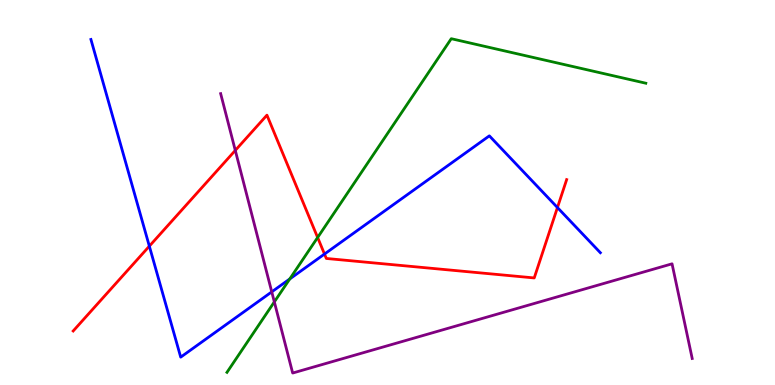[{'lines': ['blue', 'red'], 'intersections': [{'x': 1.93, 'y': 3.61}, {'x': 4.19, 'y': 3.4}, {'x': 7.19, 'y': 4.61}]}, {'lines': ['green', 'red'], 'intersections': [{'x': 4.1, 'y': 3.83}]}, {'lines': ['purple', 'red'], 'intersections': [{'x': 3.04, 'y': 6.09}]}, {'lines': ['blue', 'green'], 'intersections': [{'x': 3.74, 'y': 2.75}]}, {'lines': ['blue', 'purple'], 'intersections': [{'x': 3.51, 'y': 2.42}]}, {'lines': ['green', 'purple'], 'intersections': [{'x': 3.54, 'y': 2.16}]}]